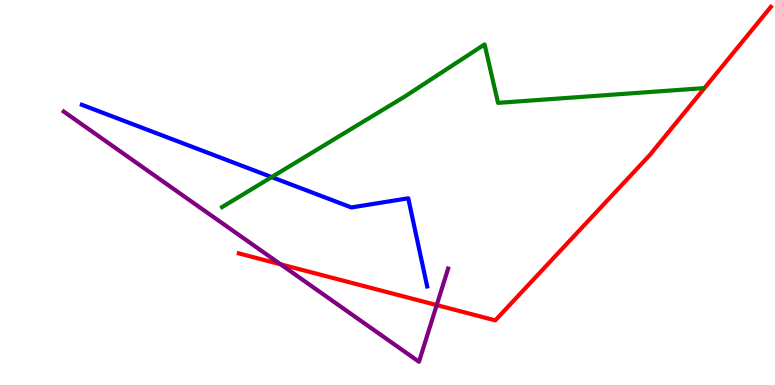[{'lines': ['blue', 'red'], 'intersections': []}, {'lines': ['green', 'red'], 'intersections': []}, {'lines': ['purple', 'red'], 'intersections': [{'x': 3.62, 'y': 3.13}, {'x': 5.63, 'y': 2.08}]}, {'lines': ['blue', 'green'], 'intersections': [{'x': 3.51, 'y': 5.4}]}, {'lines': ['blue', 'purple'], 'intersections': []}, {'lines': ['green', 'purple'], 'intersections': []}]